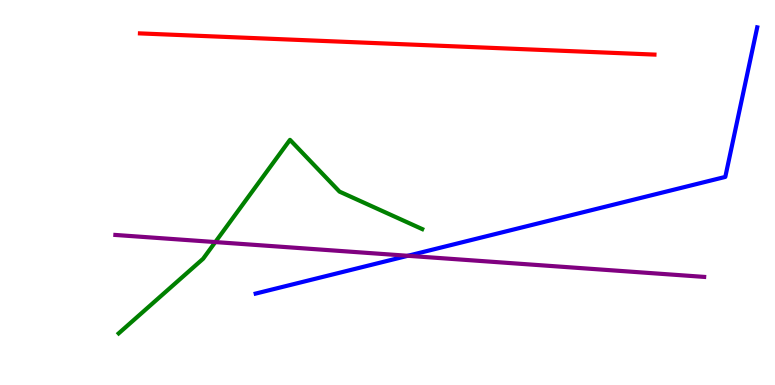[{'lines': ['blue', 'red'], 'intersections': []}, {'lines': ['green', 'red'], 'intersections': []}, {'lines': ['purple', 'red'], 'intersections': []}, {'lines': ['blue', 'green'], 'intersections': []}, {'lines': ['blue', 'purple'], 'intersections': [{'x': 5.26, 'y': 3.36}]}, {'lines': ['green', 'purple'], 'intersections': [{'x': 2.78, 'y': 3.71}]}]